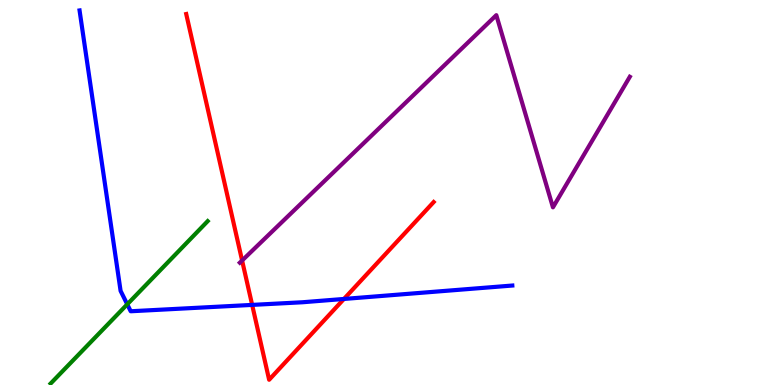[{'lines': ['blue', 'red'], 'intersections': [{'x': 3.25, 'y': 2.08}, {'x': 4.44, 'y': 2.23}]}, {'lines': ['green', 'red'], 'intersections': []}, {'lines': ['purple', 'red'], 'intersections': [{'x': 3.12, 'y': 3.23}]}, {'lines': ['blue', 'green'], 'intersections': [{'x': 1.64, 'y': 2.1}]}, {'lines': ['blue', 'purple'], 'intersections': []}, {'lines': ['green', 'purple'], 'intersections': []}]